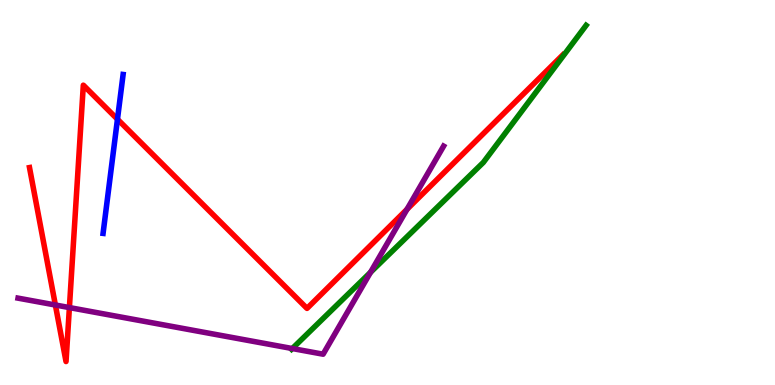[{'lines': ['blue', 'red'], 'intersections': [{'x': 1.52, 'y': 6.9}]}, {'lines': ['green', 'red'], 'intersections': []}, {'lines': ['purple', 'red'], 'intersections': [{'x': 0.715, 'y': 2.08}, {'x': 0.895, 'y': 2.01}, {'x': 5.25, 'y': 4.56}]}, {'lines': ['blue', 'green'], 'intersections': []}, {'lines': ['blue', 'purple'], 'intersections': []}, {'lines': ['green', 'purple'], 'intersections': [{'x': 3.77, 'y': 0.947}, {'x': 4.78, 'y': 2.93}]}]